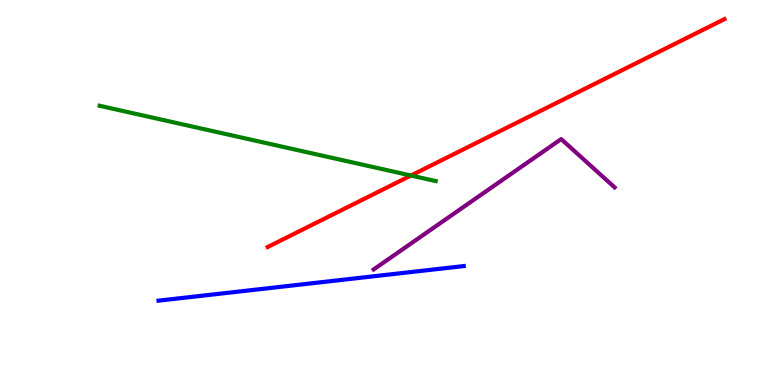[{'lines': ['blue', 'red'], 'intersections': []}, {'lines': ['green', 'red'], 'intersections': [{'x': 5.3, 'y': 5.44}]}, {'lines': ['purple', 'red'], 'intersections': []}, {'lines': ['blue', 'green'], 'intersections': []}, {'lines': ['blue', 'purple'], 'intersections': []}, {'lines': ['green', 'purple'], 'intersections': []}]